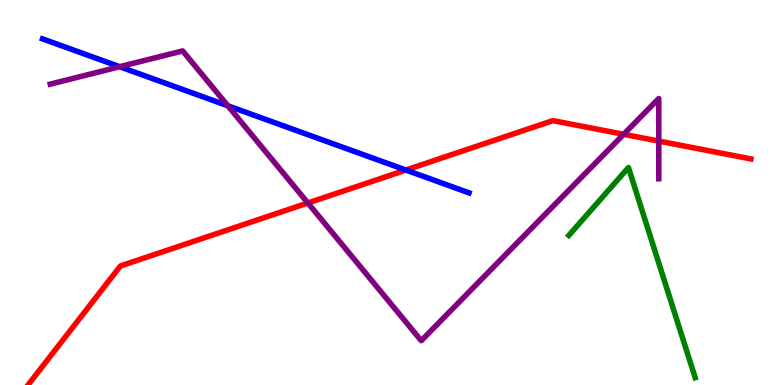[{'lines': ['blue', 'red'], 'intersections': [{'x': 5.24, 'y': 5.58}]}, {'lines': ['green', 'red'], 'intersections': []}, {'lines': ['purple', 'red'], 'intersections': [{'x': 3.97, 'y': 4.73}, {'x': 8.05, 'y': 6.51}, {'x': 8.5, 'y': 6.34}]}, {'lines': ['blue', 'green'], 'intersections': []}, {'lines': ['blue', 'purple'], 'intersections': [{'x': 1.54, 'y': 8.27}, {'x': 2.94, 'y': 7.25}]}, {'lines': ['green', 'purple'], 'intersections': []}]